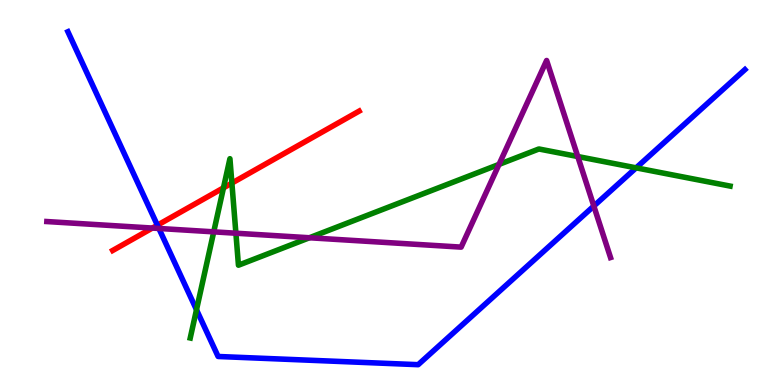[{'lines': ['blue', 'red'], 'intersections': [{'x': 2.03, 'y': 4.15}]}, {'lines': ['green', 'red'], 'intersections': [{'x': 2.88, 'y': 5.12}, {'x': 2.99, 'y': 5.24}]}, {'lines': ['purple', 'red'], 'intersections': [{'x': 1.97, 'y': 4.08}]}, {'lines': ['blue', 'green'], 'intersections': [{'x': 2.54, 'y': 1.95}, {'x': 8.21, 'y': 5.64}]}, {'lines': ['blue', 'purple'], 'intersections': [{'x': 2.05, 'y': 4.07}, {'x': 7.66, 'y': 4.65}]}, {'lines': ['green', 'purple'], 'intersections': [{'x': 2.76, 'y': 3.98}, {'x': 3.04, 'y': 3.94}, {'x': 3.99, 'y': 3.82}, {'x': 6.44, 'y': 5.73}, {'x': 7.46, 'y': 5.93}]}]